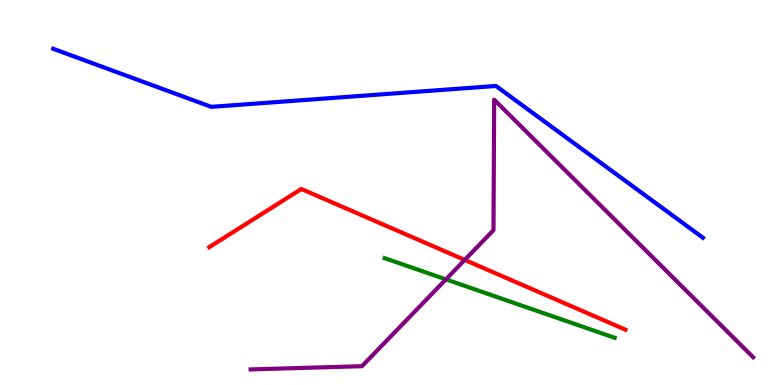[{'lines': ['blue', 'red'], 'intersections': []}, {'lines': ['green', 'red'], 'intersections': []}, {'lines': ['purple', 'red'], 'intersections': [{'x': 6.0, 'y': 3.25}]}, {'lines': ['blue', 'green'], 'intersections': []}, {'lines': ['blue', 'purple'], 'intersections': []}, {'lines': ['green', 'purple'], 'intersections': [{'x': 5.75, 'y': 2.74}]}]